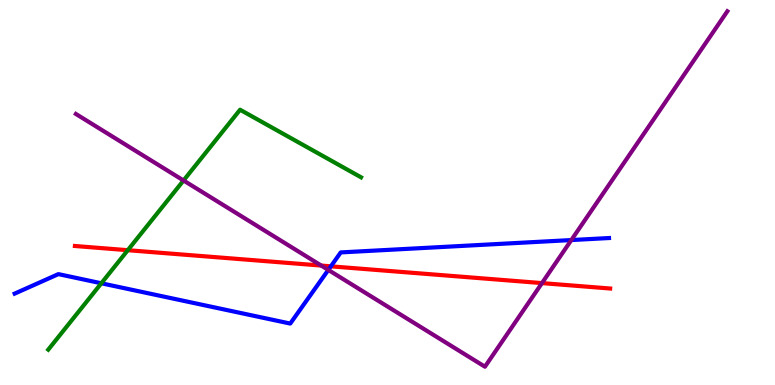[{'lines': ['blue', 'red'], 'intersections': [{'x': 4.27, 'y': 3.08}]}, {'lines': ['green', 'red'], 'intersections': [{'x': 1.65, 'y': 3.5}]}, {'lines': ['purple', 'red'], 'intersections': [{'x': 4.14, 'y': 3.1}, {'x': 6.99, 'y': 2.65}]}, {'lines': ['blue', 'green'], 'intersections': [{'x': 1.31, 'y': 2.64}]}, {'lines': ['blue', 'purple'], 'intersections': [{'x': 4.24, 'y': 2.99}, {'x': 7.37, 'y': 3.76}]}, {'lines': ['green', 'purple'], 'intersections': [{'x': 2.37, 'y': 5.31}]}]